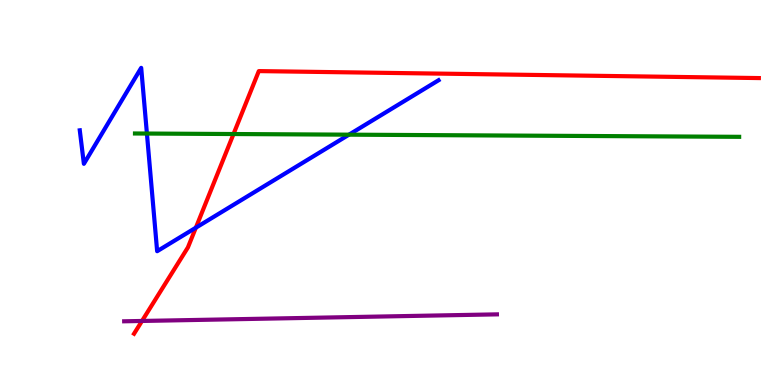[{'lines': ['blue', 'red'], 'intersections': [{'x': 2.53, 'y': 4.09}]}, {'lines': ['green', 'red'], 'intersections': [{'x': 3.01, 'y': 6.52}]}, {'lines': ['purple', 'red'], 'intersections': [{'x': 1.83, 'y': 1.66}]}, {'lines': ['blue', 'green'], 'intersections': [{'x': 1.9, 'y': 6.53}, {'x': 4.5, 'y': 6.5}]}, {'lines': ['blue', 'purple'], 'intersections': []}, {'lines': ['green', 'purple'], 'intersections': []}]